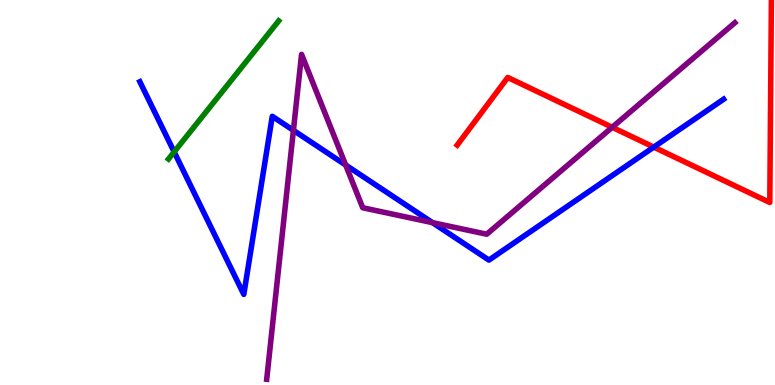[{'lines': ['blue', 'red'], 'intersections': [{'x': 8.44, 'y': 6.18}]}, {'lines': ['green', 'red'], 'intersections': []}, {'lines': ['purple', 'red'], 'intersections': [{'x': 7.9, 'y': 6.69}]}, {'lines': ['blue', 'green'], 'intersections': [{'x': 2.25, 'y': 6.05}]}, {'lines': ['blue', 'purple'], 'intersections': [{'x': 3.79, 'y': 6.61}, {'x': 4.46, 'y': 5.71}, {'x': 5.58, 'y': 4.22}]}, {'lines': ['green', 'purple'], 'intersections': []}]